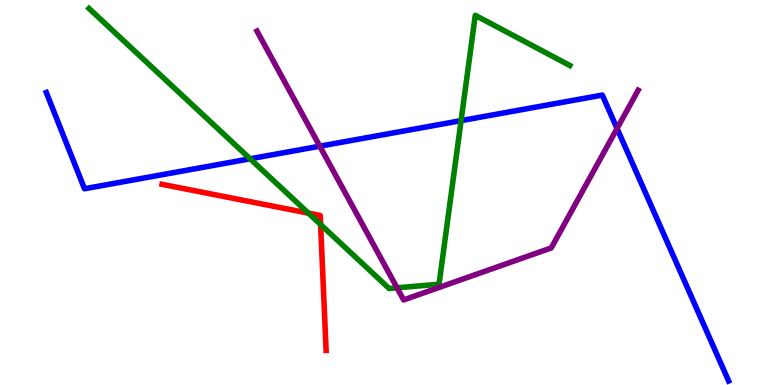[{'lines': ['blue', 'red'], 'intersections': []}, {'lines': ['green', 'red'], 'intersections': [{'x': 3.98, 'y': 4.46}, {'x': 4.14, 'y': 4.17}]}, {'lines': ['purple', 'red'], 'intersections': []}, {'lines': ['blue', 'green'], 'intersections': [{'x': 3.23, 'y': 5.88}, {'x': 5.95, 'y': 6.87}]}, {'lines': ['blue', 'purple'], 'intersections': [{'x': 4.13, 'y': 6.2}, {'x': 7.96, 'y': 6.66}]}, {'lines': ['green', 'purple'], 'intersections': [{'x': 5.12, 'y': 2.52}]}]